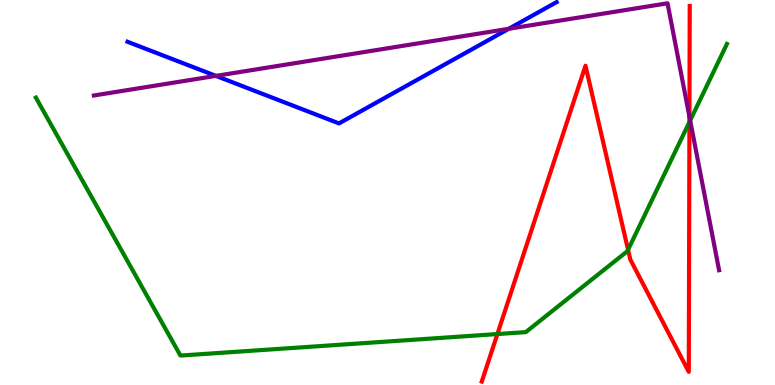[{'lines': ['blue', 'red'], 'intersections': []}, {'lines': ['green', 'red'], 'intersections': [{'x': 6.42, 'y': 1.32}, {'x': 8.1, 'y': 3.51}, {'x': 8.9, 'y': 6.83}]}, {'lines': ['purple', 'red'], 'intersections': [{'x': 8.9, 'y': 6.97}]}, {'lines': ['blue', 'green'], 'intersections': []}, {'lines': ['blue', 'purple'], 'intersections': [{'x': 2.79, 'y': 8.03}, {'x': 6.56, 'y': 9.25}]}, {'lines': ['green', 'purple'], 'intersections': [{'x': 8.91, 'y': 6.87}]}]